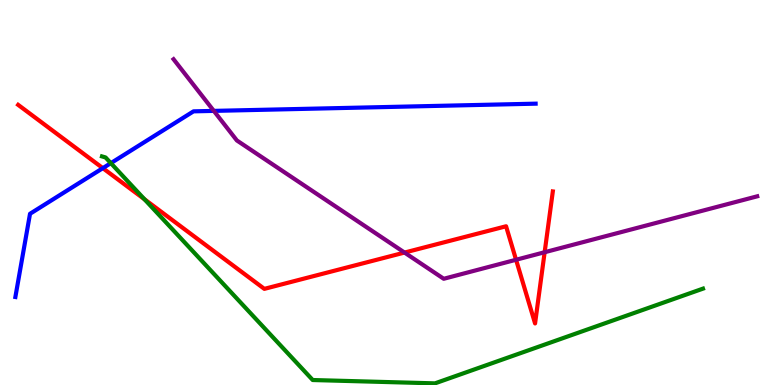[{'lines': ['blue', 'red'], 'intersections': [{'x': 1.33, 'y': 5.63}]}, {'lines': ['green', 'red'], 'intersections': [{'x': 1.86, 'y': 4.82}]}, {'lines': ['purple', 'red'], 'intersections': [{'x': 5.22, 'y': 3.44}, {'x': 6.66, 'y': 3.25}, {'x': 7.03, 'y': 3.45}]}, {'lines': ['blue', 'green'], 'intersections': [{'x': 1.43, 'y': 5.76}]}, {'lines': ['blue', 'purple'], 'intersections': [{'x': 2.76, 'y': 7.12}]}, {'lines': ['green', 'purple'], 'intersections': []}]